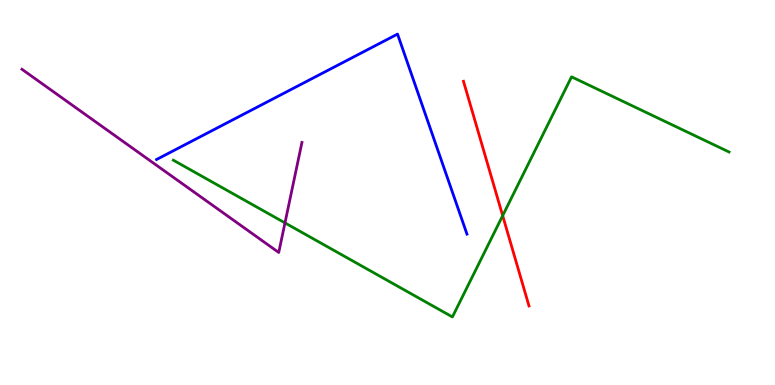[{'lines': ['blue', 'red'], 'intersections': []}, {'lines': ['green', 'red'], 'intersections': [{'x': 6.49, 'y': 4.4}]}, {'lines': ['purple', 'red'], 'intersections': []}, {'lines': ['blue', 'green'], 'intersections': []}, {'lines': ['blue', 'purple'], 'intersections': []}, {'lines': ['green', 'purple'], 'intersections': [{'x': 3.68, 'y': 4.21}]}]